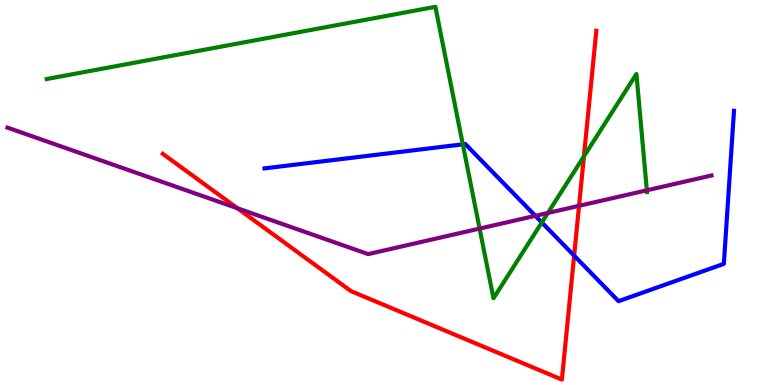[{'lines': ['blue', 'red'], 'intersections': [{'x': 7.41, 'y': 3.36}]}, {'lines': ['green', 'red'], 'intersections': [{'x': 7.53, 'y': 5.94}]}, {'lines': ['purple', 'red'], 'intersections': [{'x': 3.06, 'y': 4.59}, {'x': 7.47, 'y': 4.65}]}, {'lines': ['blue', 'green'], 'intersections': [{'x': 5.97, 'y': 6.25}, {'x': 6.99, 'y': 4.22}]}, {'lines': ['blue', 'purple'], 'intersections': [{'x': 6.91, 'y': 4.39}]}, {'lines': ['green', 'purple'], 'intersections': [{'x': 6.19, 'y': 4.06}, {'x': 7.07, 'y': 4.47}, {'x': 8.35, 'y': 5.06}]}]